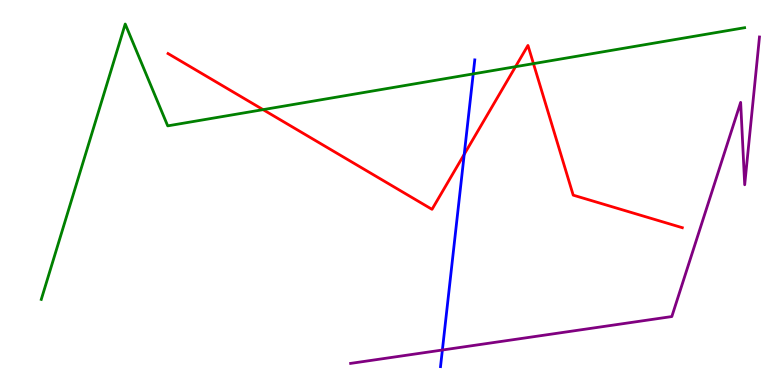[{'lines': ['blue', 'red'], 'intersections': [{'x': 5.99, 'y': 5.99}]}, {'lines': ['green', 'red'], 'intersections': [{'x': 3.39, 'y': 7.15}, {'x': 6.65, 'y': 8.27}, {'x': 6.88, 'y': 8.35}]}, {'lines': ['purple', 'red'], 'intersections': []}, {'lines': ['blue', 'green'], 'intersections': [{'x': 6.11, 'y': 8.08}]}, {'lines': ['blue', 'purple'], 'intersections': [{'x': 5.71, 'y': 0.909}]}, {'lines': ['green', 'purple'], 'intersections': []}]